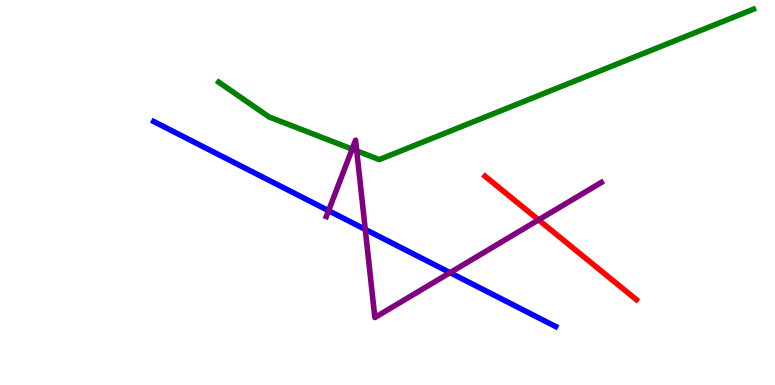[{'lines': ['blue', 'red'], 'intersections': []}, {'lines': ['green', 'red'], 'intersections': []}, {'lines': ['purple', 'red'], 'intersections': [{'x': 6.95, 'y': 4.29}]}, {'lines': ['blue', 'green'], 'intersections': []}, {'lines': ['blue', 'purple'], 'intersections': [{'x': 4.24, 'y': 4.53}, {'x': 4.71, 'y': 4.04}, {'x': 5.81, 'y': 2.92}]}, {'lines': ['green', 'purple'], 'intersections': [{'x': 4.54, 'y': 6.13}, {'x': 4.6, 'y': 6.08}]}]